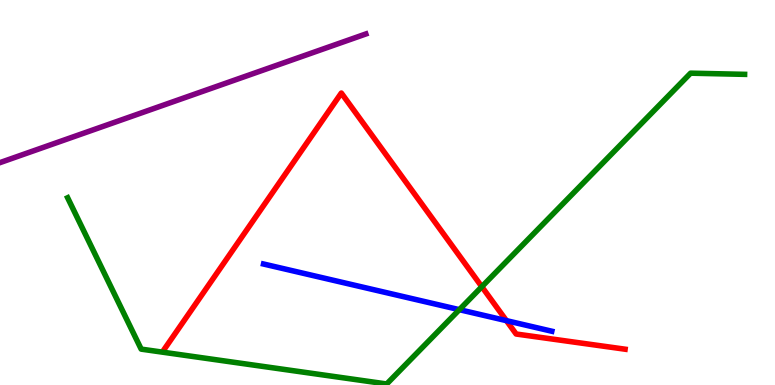[{'lines': ['blue', 'red'], 'intersections': [{'x': 6.53, 'y': 1.67}]}, {'lines': ['green', 'red'], 'intersections': [{'x': 6.22, 'y': 2.55}]}, {'lines': ['purple', 'red'], 'intersections': []}, {'lines': ['blue', 'green'], 'intersections': [{'x': 5.93, 'y': 1.96}]}, {'lines': ['blue', 'purple'], 'intersections': []}, {'lines': ['green', 'purple'], 'intersections': []}]